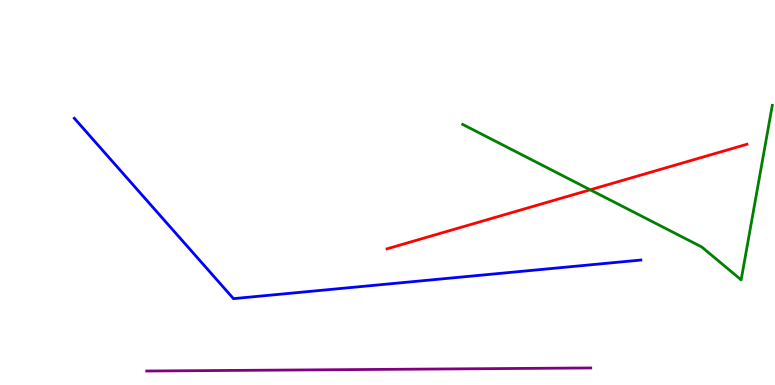[{'lines': ['blue', 'red'], 'intersections': []}, {'lines': ['green', 'red'], 'intersections': [{'x': 7.62, 'y': 5.07}]}, {'lines': ['purple', 'red'], 'intersections': []}, {'lines': ['blue', 'green'], 'intersections': []}, {'lines': ['blue', 'purple'], 'intersections': []}, {'lines': ['green', 'purple'], 'intersections': []}]